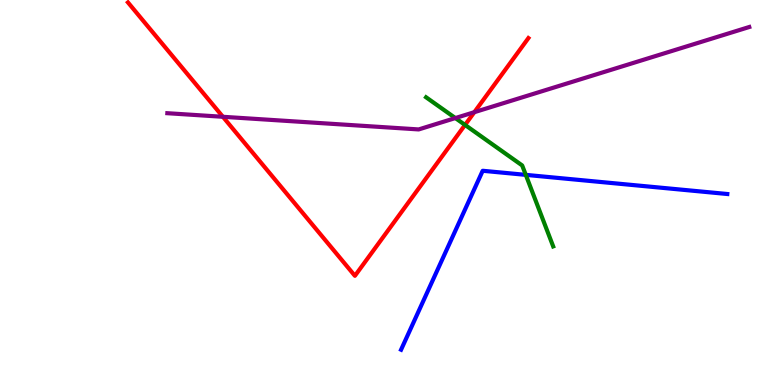[{'lines': ['blue', 'red'], 'intersections': []}, {'lines': ['green', 'red'], 'intersections': [{'x': 6.0, 'y': 6.76}]}, {'lines': ['purple', 'red'], 'intersections': [{'x': 2.88, 'y': 6.97}, {'x': 6.12, 'y': 7.09}]}, {'lines': ['blue', 'green'], 'intersections': [{'x': 6.78, 'y': 5.46}]}, {'lines': ['blue', 'purple'], 'intersections': []}, {'lines': ['green', 'purple'], 'intersections': [{'x': 5.88, 'y': 6.93}]}]